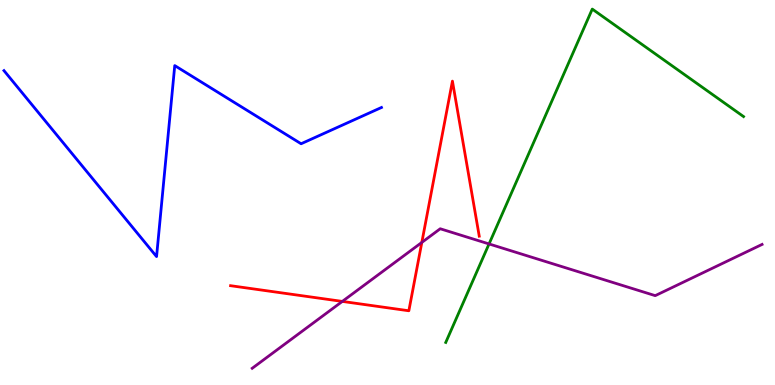[{'lines': ['blue', 'red'], 'intersections': []}, {'lines': ['green', 'red'], 'intersections': []}, {'lines': ['purple', 'red'], 'intersections': [{'x': 4.42, 'y': 2.17}, {'x': 5.44, 'y': 3.7}]}, {'lines': ['blue', 'green'], 'intersections': []}, {'lines': ['blue', 'purple'], 'intersections': []}, {'lines': ['green', 'purple'], 'intersections': [{'x': 6.31, 'y': 3.66}]}]